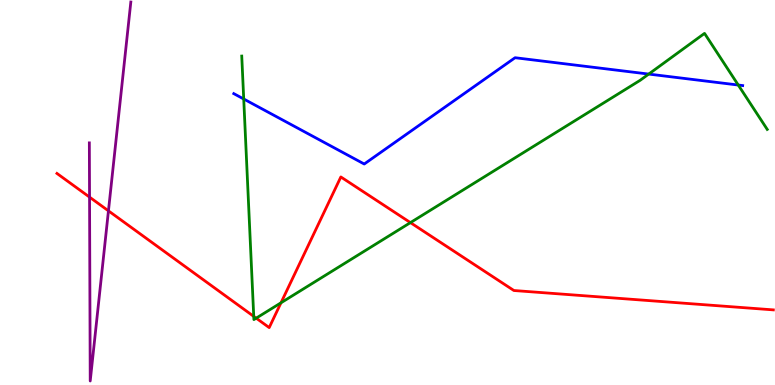[{'lines': ['blue', 'red'], 'intersections': []}, {'lines': ['green', 'red'], 'intersections': [{'x': 3.27, 'y': 1.78}, {'x': 3.31, 'y': 1.74}, {'x': 3.63, 'y': 2.14}, {'x': 5.3, 'y': 4.22}]}, {'lines': ['purple', 'red'], 'intersections': [{'x': 1.16, 'y': 4.88}, {'x': 1.4, 'y': 4.52}]}, {'lines': ['blue', 'green'], 'intersections': [{'x': 3.14, 'y': 7.43}, {'x': 8.37, 'y': 8.08}, {'x': 9.53, 'y': 7.79}]}, {'lines': ['blue', 'purple'], 'intersections': []}, {'lines': ['green', 'purple'], 'intersections': []}]